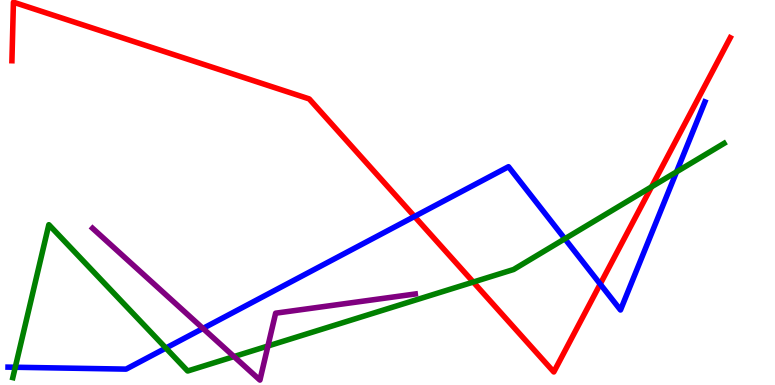[{'lines': ['blue', 'red'], 'intersections': [{'x': 5.35, 'y': 4.38}, {'x': 7.74, 'y': 2.62}]}, {'lines': ['green', 'red'], 'intersections': [{'x': 6.11, 'y': 2.67}, {'x': 8.41, 'y': 5.15}]}, {'lines': ['purple', 'red'], 'intersections': []}, {'lines': ['blue', 'green'], 'intersections': [{'x': 0.197, 'y': 0.461}, {'x': 2.14, 'y': 0.959}, {'x': 7.29, 'y': 3.8}, {'x': 8.73, 'y': 5.54}]}, {'lines': ['blue', 'purple'], 'intersections': [{'x': 2.62, 'y': 1.47}]}, {'lines': ['green', 'purple'], 'intersections': [{'x': 3.02, 'y': 0.738}, {'x': 3.46, 'y': 1.01}]}]